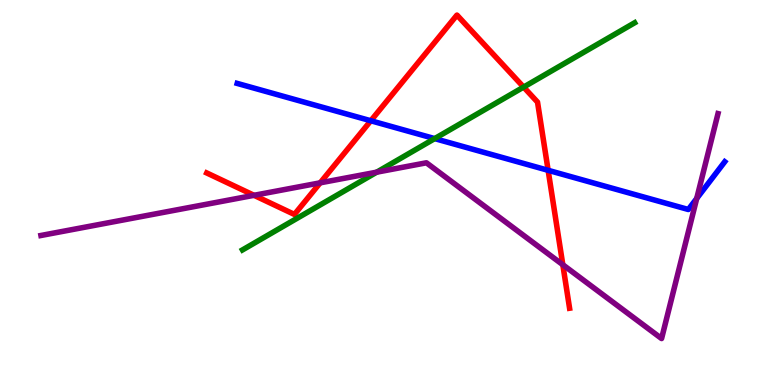[{'lines': ['blue', 'red'], 'intersections': [{'x': 4.78, 'y': 6.86}, {'x': 7.07, 'y': 5.58}]}, {'lines': ['green', 'red'], 'intersections': [{'x': 6.76, 'y': 7.74}]}, {'lines': ['purple', 'red'], 'intersections': [{'x': 3.28, 'y': 4.93}, {'x': 4.13, 'y': 5.25}, {'x': 7.26, 'y': 3.12}]}, {'lines': ['blue', 'green'], 'intersections': [{'x': 5.61, 'y': 6.4}]}, {'lines': ['blue', 'purple'], 'intersections': [{'x': 8.99, 'y': 4.85}]}, {'lines': ['green', 'purple'], 'intersections': [{'x': 4.86, 'y': 5.53}]}]